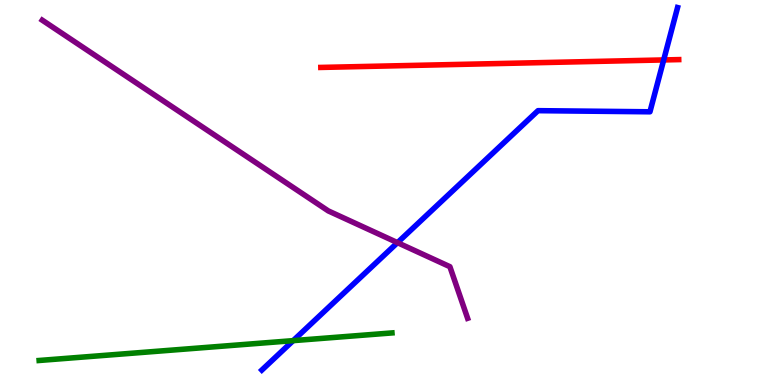[{'lines': ['blue', 'red'], 'intersections': [{'x': 8.56, 'y': 8.44}]}, {'lines': ['green', 'red'], 'intersections': []}, {'lines': ['purple', 'red'], 'intersections': []}, {'lines': ['blue', 'green'], 'intersections': [{'x': 3.78, 'y': 1.15}]}, {'lines': ['blue', 'purple'], 'intersections': [{'x': 5.13, 'y': 3.7}]}, {'lines': ['green', 'purple'], 'intersections': []}]